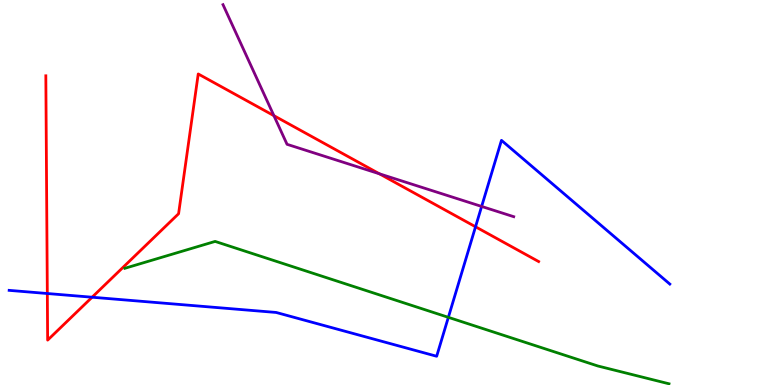[{'lines': ['blue', 'red'], 'intersections': [{'x': 0.611, 'y': 2.38}, {'x': 1.19, 'y': 2.28}, {'x': 6.14, 'y': 4.11}]}, {'lines': ['green', 'red'], 'intersections': []}, {'lines': ['purple', 'red'], 'intersections': [{'x': 3.53, 'y': 7.0}, {'x': 4.9, 'y': 5.49}]}, {'lines': ['blue', 'green'], 'intersections': [{'x': 5.79, 'y': 1.76}]}, {'lines': ['blue', 'purple'], 'intersections': [{'x': 6.21, 'y': 4.64}]}, {'lines': ['green', 'purple'], 'intersections': []}]